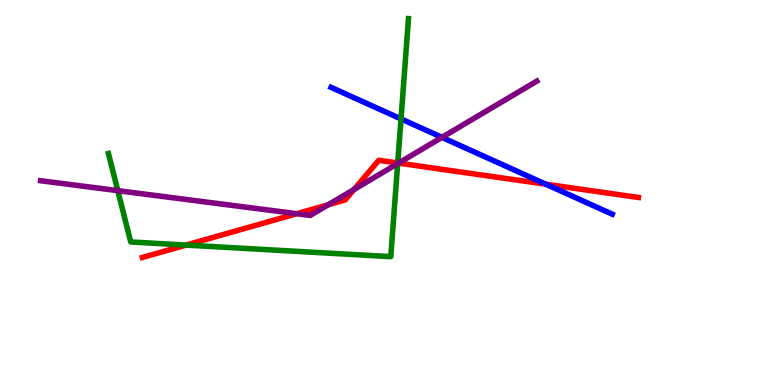[{'lines': ['blue', 'red'], 'intersections': [{'x': 7.04, 'y': 5.22}]}, {'lines': ['green', 'red'], 'intersections': [{'x': 2.4, 'y': 3.63}, {'x': 5.13, 'y': 5.77}]}, {'lines': ['purple', 'red'], 'intersections': [{'x': 3.83, 'y': 4.45}, {'x': 4.23, 'y': 4.68}, {'x': 4.57, 'y': 5.08}, {'x': 5.14, 'y': 5.76}]}, {'lines': ['blue', 'green'], 'intersections': [{'x': 5.17, 'y': 6.91}]}, {'lines': ['blue', 'purple'], 'intersections': [{'x': 5.7, 'y': 6.43}]}, {'lines': ['green', 'purple'], 'intersections': [{'x': 1.52, 'y': 5.05}, {'x': 5.13, 'y': 5.75}]}]